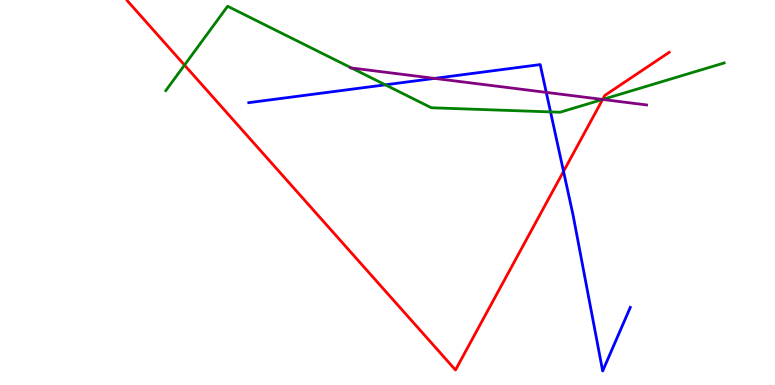[{'lines': ['blue', 'red'], 'intersections': [{'x': 7.27, 'y': 5.55}]}, {'lines': ['green', 'red'], 'intersections': [{'x': 2.38, 'y': 8.31}, {'x': 7.78, 'y': 7.42}]}, {'lines': ['purple', 'red'], 'intersections': [{'x': 7.78, 'y': 7.42}]}, {'lines': ['blue', 'green'], 'intersections': [{'x': 4.97, 'y': 7.8}, {'x': 7.1, 'y': 7.09}]}, {'lines': ['blue', 'purple'], 'intersections': [{'x': 5.61, 'y': 7.96}, {'x': 7.05, 'y': 7.6}]}, {'lines': ['green', 'purple'], 'intersections': [{'x': 4.54, 'y': 8.23}, {'x': 7.78, 'y': 7.42}]}]